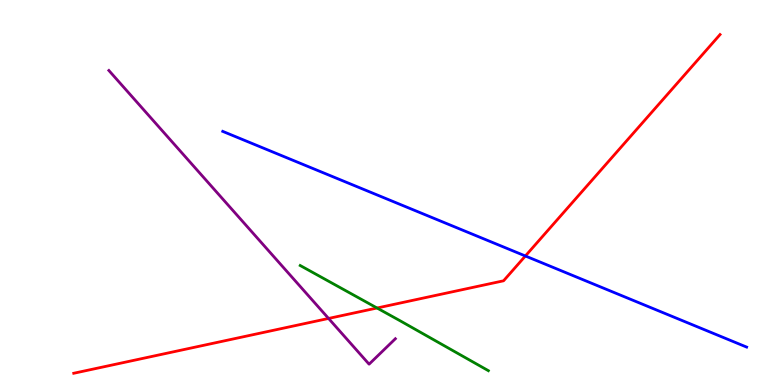[{'lines': ['blue', 'red'], 'intersections': [{'x': 6.78, 'y': 3.35}]}, {'lines': ['green', 'red'], 'intersections': [{'x': 4.87, 'y': 2.0}]}, {'lines': ['purple', 'red'], 'intersections': [{'x': 4.24, 'y': 1.73}]}, {'lines': ['blue', 'green'], 'intersections': []}, {'lines': ['blue', 'purple'], 'intersections': []}, {'lines': ['green', 'purple'], 'intersections': []}]